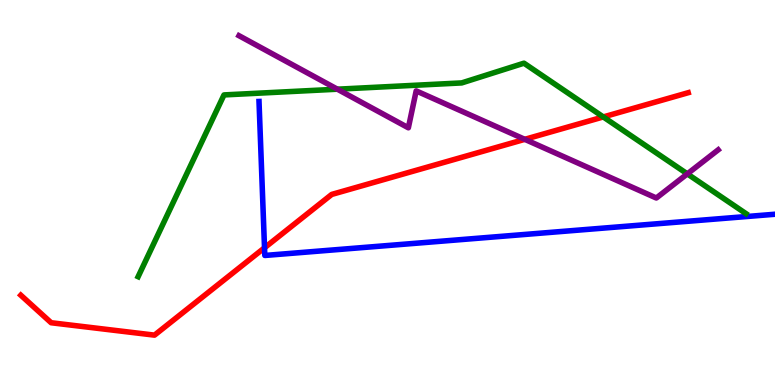[{'lines': ['blue', 'red'], 'intersections': [{'x': 3.41, 'y': 3.56}]}, {'lines': ['green', 'red'], 'intersections': [{'x': 7.78, 'y': 6.96}]}, {'lines': ['purple', 'red'], 'intersections': [{'x': 6.77, 'y': 6.38}]}, {'lines': ['blue', 'green'], 'intersections': []}, {'lines': ['blue', 'purple'], 'intersections': []}, {'lines': ['green', 'purple'], 'intersections': [{'x': 4.35, 'y': 7.68}, {'x': 8.87, 'y': 5.48}]}]